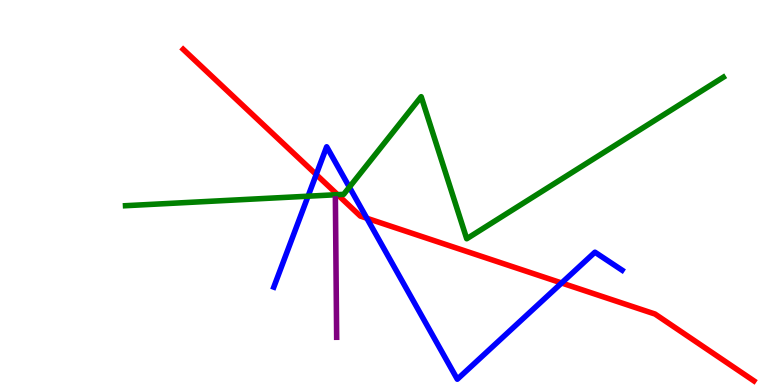[{'lines': ['blue', 'red'], 'intersections': [{'x': 4.08, 'y': 5.47}, {'x': 4.73, 'y': 4.33}, {'x': 7.25, 'y': 2.65}]}, {'lines': ['green', 'red'], 'intersections': [{'x': 4.36, 'y': 4.94}]}, {'lines': ['purple', 'red'], 'intersections': []}, {'lines': ['blue', 'green'], 'intersections': [{'x': 3.97, 'y': 4.9}, {'x': 4.51, 'y': 5.14}]}, {'lines': ['blue', 'purple'], 'intersections': []}, {'lines': ['green', 'purple'], 'intersections': []}]